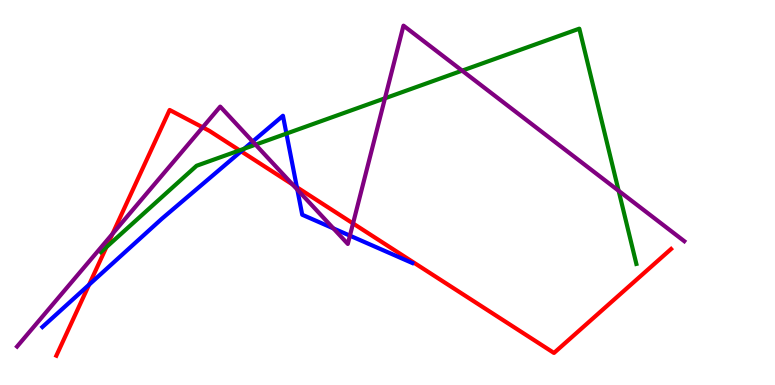[{'lines': ['blue', 'red'], 'intersections': [{'x': 1.15, 'y': 2.61}, {'x': 3.11, 'y': 6.07}, {'x': 3.83, 'y': 5.14}]}, {'lines': ['green', 'red'], 'intersections': [{'x': 1.37, 'y': 3.58}, {'x': 3.09, 'y': 6.09}]}, {'lines': ['purple', 'red'], 'intersections': [{'x': 1.45, 'y': 3.93}, {'x': 2.62, 'y': 6.69}, {'x': 3.78, 'y': 5.21}, {'x': 4.56, 'y': 4.2}]}, {'lines': ['blue', 'green'], 'intersections': [{'x': 3.15, 'y': 6.14}, {'x': 3.7, 'y': 6.53}]}, {'lines': ['blue', 'purple'], 'intersections': [{'x': 3.26, 'y': 6.32}, {'x': 3.84, 'y': 5.08}, {'x': 4.3, 'y': 4.07}, {'x': 4.52, 'y': 3.88}]}, {'lines': ['green', 'purple'], 'intersections': [{'x': 3.3, 'y': 6.24}, {'x': 4.97, 'y': 7.45}, {'x': 5.96, 'y': 8.16}, {'x': 7.98, 'y': 5.04}]}]